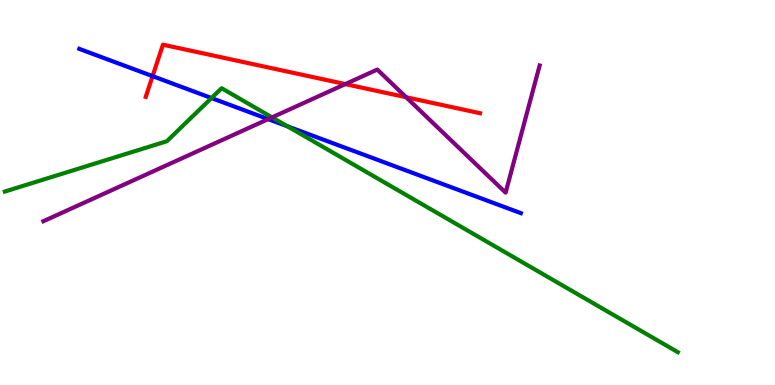[{'lines': ['blue', 'red'], 'intersections': [{'x': 1.97, 'y': 8.02}]}, {'lines': ['green', 'red'], 'intersections': []}, {'lines': ['purple', 'red'], 'intersections': [{'x': 4.46, 'y': 7.82}, {'x': 5.24, 'y': 7.47}]}, {'lines': ['blue', 'green'], 'intersections': [{'x': 2.73, 'y': 7.45}, {'x': 3.71, 'y': 6.72}]}, {'lines': ['blue', 'purple'], 'intersections': [{'x': 3.46, 'y': 6.91}]}, {'lines': ['green', 'purple'], 'intersections': [{'x': 3.51, 'y': 6.95}]}]